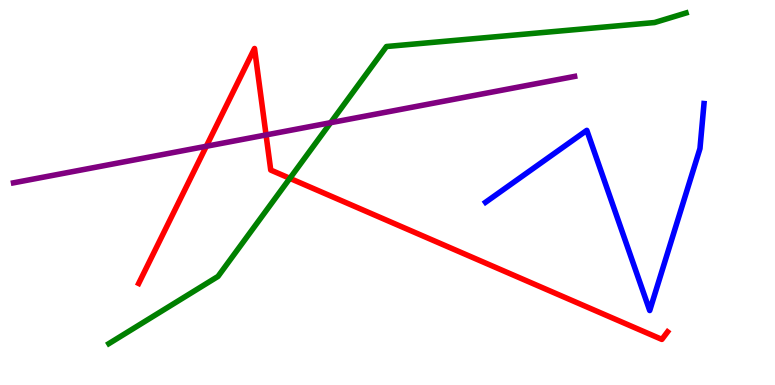[{'lines': ['blue', 'red'], 'intersections': []}, {'lines': ['green', 'red'], 'intersections': [{'x': 3.74, 'y': 5.37}]}, {'lines': ['purple', 'red'], 'intersections': [{'x': 2.66, 'y': 6.2}, {'x': 3.43, 'y': 6.5}]}, {'lines': ['blue', 'green'], 'intersections': []}, {'lines': ['blue', 'purple'], 'intersections': []}, {'lines': ['green', 'purple'], 'intersections': [{'x': 4.27, 'y': 6.81}]}]